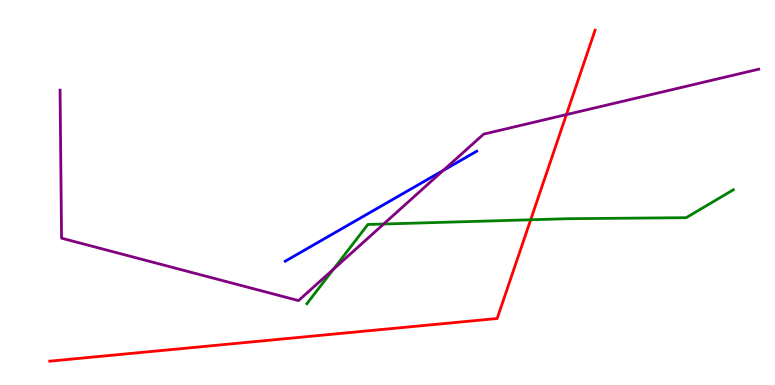[{'lines': ['blue', 'red'], 'intersections': []}, {'lines': ['green', 'red'], 'intersections': [{'x': 6.85, 'y': 4.29}]}, {'lines': ['purple', 'red'], 'intersections': [{'x': 7.31, 'y': 7.02}]}, {'lines': ['blue', 'green'], 'intersections': []}, {'lines': ['blue', 'purple'], 'intersections': [{'x': 5.72, 'y': 5.57}]}, {'lines': ['green', 'purple'], 'intersections': [{'x': 4.3, 'y': 3.01}, {'x': 4.95, 'y': 4.18}]}]